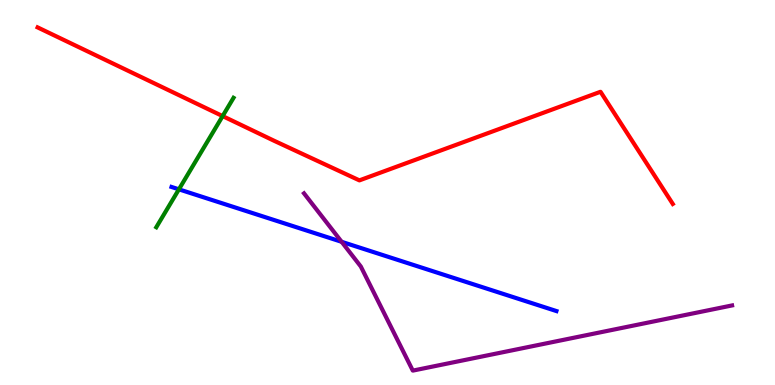[{'lines': ['blue', 'red'], 'intersections': []}, {'lines': ['green', 'red'], 'intersections': [{'x': 2.87, 'y': 6.98}]}, {'lines': ['purple', 'red'], 'intersections': []}, {'lines': ['blue', 'green'], 'intersections': [{'x': 2.31, 'y': 5.08}]}, {'lines': ['blue', 'purple'], 'intersections': [{'x': 4.41, 'y': 3.72}]}, {'lines': ['green', 'purple'], 'intersections': []}]